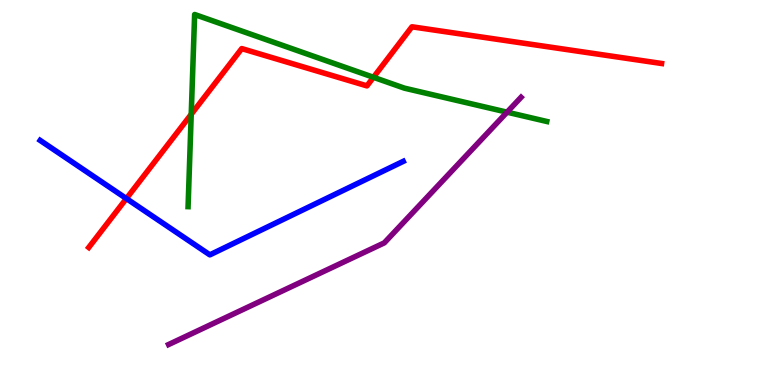[{'lines': ['blue', 'red'], 'intersections': [{'x': 1.63, 'y': 4.84}]}, {'lines': ['green', 'red'], 'intersections': [{'x': 2.47, 'y': 7.03}, {'x': 4.82, 'y': 7.99}]}, {'lines': ['purple', 'red'], 'intersections': []}, {'lines': ['blue', 'green'], 'intersections': []}, {'lines': ['blue', 'purple'], 'intersections': []}, {'lines': ['green', 'purple'], 'intersections': [{'x': 6.54, 'y': 7.09}]}]